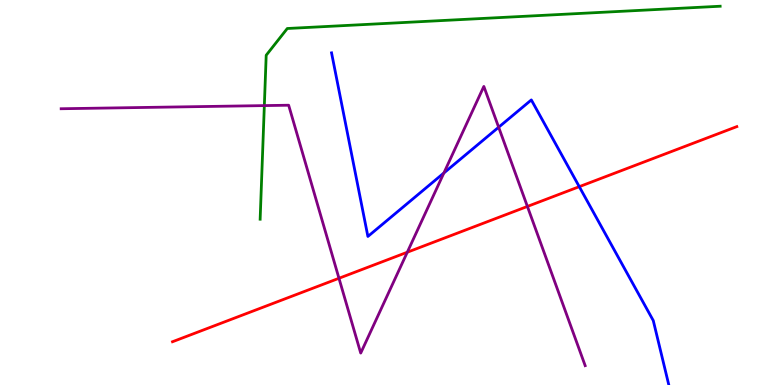[{'lines': ['blue', 'red'], 'intersections': [{'x': 7.47, 'y': 5.15}]}, {'lines': ['green', 'red'], 'intersections': []}, {'lines': ['purple', 'red'], 'intersections': [{'x': 4.37, 'y': 2.77}, {'x': 5.26, 'y': 3.45}, {'x': 6.81, 'y': 4.64}]}, {'lines': ['blue', 'green'], 'intersections': []}, {'lines': ['blue', 'purple'], 'intersections': [{'x': 5.73, 'y': 5.51}, {'x': 6.43, 'y': 6.7}]}, {'lines': ['green', 'purple'], 'intersections': [{'x': 3.41, 'y': 7.26}]}]